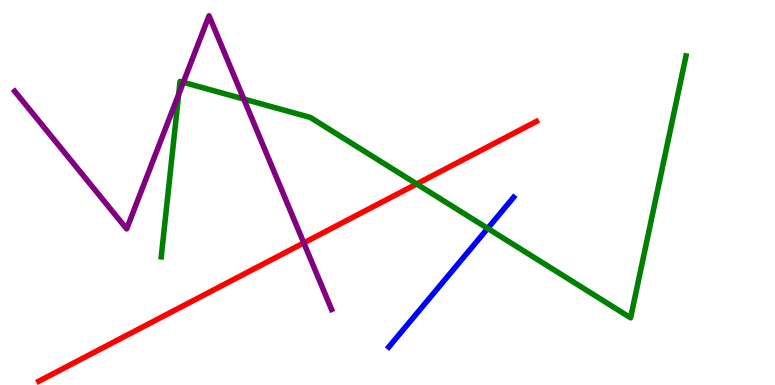[{'lines': ['blue', 'red'], 'intersections': []}, {'lines': ['green', 'red'], 'intersections': [{'x': 5.38, 'y': 5.22}]}, {'lines': ['purple', 'red'], 'intersections': [{'x': 3.92, 'y': 3.69}]}, {'lines': ['blue', 'green'], 'intersections': [{'x': 6.29, 'y': 4.07}]}, {'lines': ['blue', 'purple'], 'intersections': []}, {'lines': ['green', 'purple'], 'intersections': [{'x': 2.31, 'y': 7.55}, {'x': 2.37, 'y': 7.86}, {'x': 3.15, 'y': 7.43}]}]